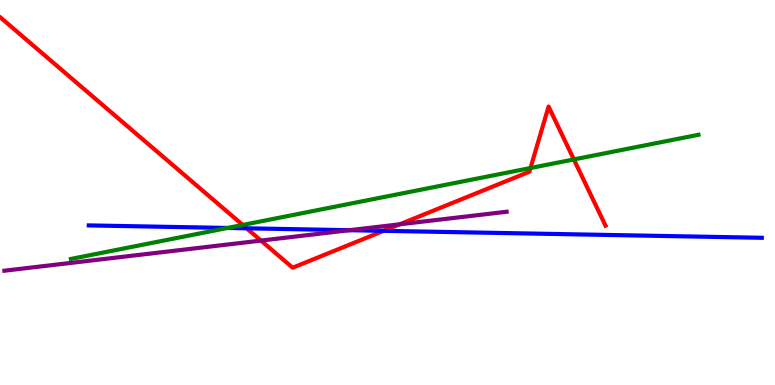[{'lines': ['blue', 'red'], 'intersections': [{'x': 3.18, 'y': 4.07}, {'x': 4.95, 'y': 4.0}]}, {'lines': ['green', 'red'], 'intersections': [{'x': 3.13, 'y': 4.16}, {'x': 6.85, 'y': 5.64}, {'x': 7.4, 'y': 5.86}]}, {'lines': ['purple', 'red'], 'intersections': [{'x': 3.37, 'y': 3.75}, {'x': 5.16, 'y': 4.17}]}, {'lines': ['blue', 'green'], 'intersections': [{'x': 2.94, 'y': 4.08}]}, {'lines': ['blue', 'purple'], 'intersections': [{'x': 4.51, 'y': 4.02}]}, {'lines': ['green', 'purple'], 'intersections': []}]